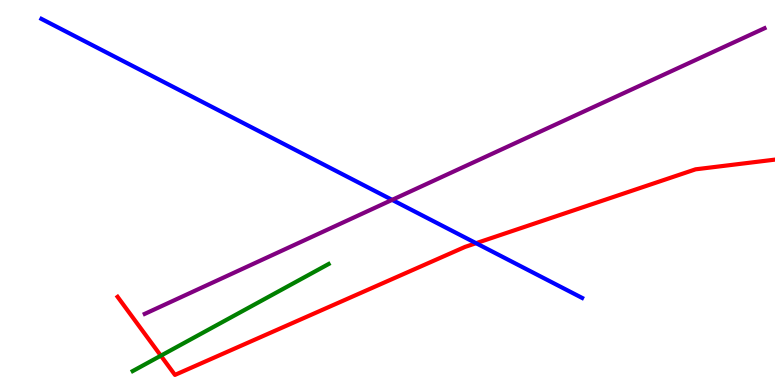[{'lines': ['blue', 'red'], 'intersections': [{'x': 6.14, 'y': 3.68}]}, {'lines': ['green', 'red'], 'intersections': [{'x': 2.08, 'y': 0.761}]}, {'lines': ['purple', 'red'], 'intersections': []}, {'lines': ['blue', 'green'], 'intersections': []}, {'lines': ['blue', 'purple'], 'intersections': [{'x': 5.06, 'y': 4.81}]}, {'lines': ['green', 'purple'], 'intersections': []}]